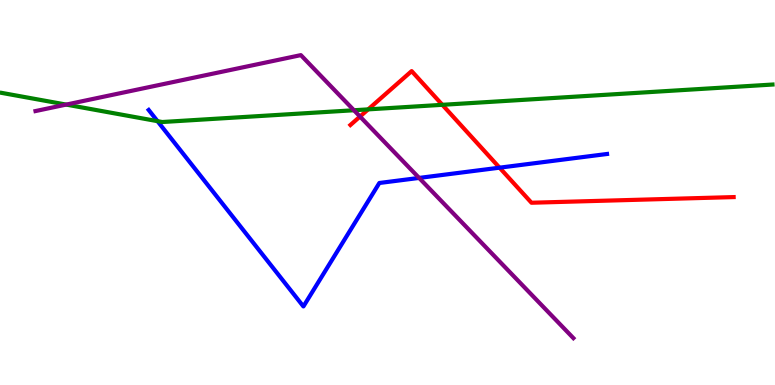[{'lines': ['blue', 'red'], 'intersections': [{'x': 6.45, 'y': 5.64}]}, {'lines': ['green', 'red'], 'intersections': [{'x': 4.75, 'y': 7.16}, {'x': 5.71, 'y': 7.28}]}, {'lines': ['purple', 'red'], 'intersections': [{'x': 4.65, 'y': 6.97}]}, {'lines': ['blue', 'green'], 'intersections': [{'x': 2.03, 'y': 6.85}]}, {'lines': ['blue', 'purple'], 'intersections': [{'x': 5.41, 'y': 5.38}]}, {'lines': ['green', 'purple'], 'intersections': [{'x': 0.854, 'y': 7.28}, {'x': 4.57, 'y': 7.14}]}]